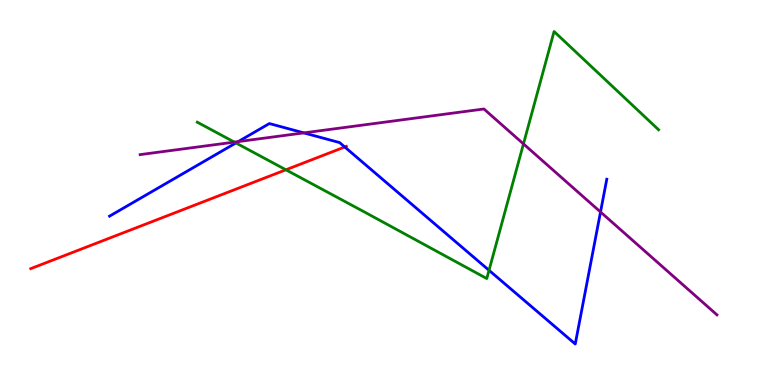[{'lines': ['blue', 'red'], 'intersections': [{'x': 4.45, 'y': 6.18}]}, {'lines': ['green', 'red'], 'intersections': [{'x': 3.69, 'y': 5.59}]}, {'lines': ['purple', 'red'], 'intersections': []}, {'lines': ['blue', 'green'], 'intersections': [{'x': 3.04, 'y': 6.29}, {'x': 6.31, 'y': 2.98}]}, {'lines': ['blue', 'purple'], 'intersections': [{'x': 3.07, 'y': 6.32}, {'x': 3.92, 'y': 6.55}, {'x': 7.75, 'y': 4.49}]}, {'lines': ['green', 'purple'], 'intersections': [{'x': 3.02, 'y': 6.31}, {'x': 6.75, 'y': 6.26}]}]